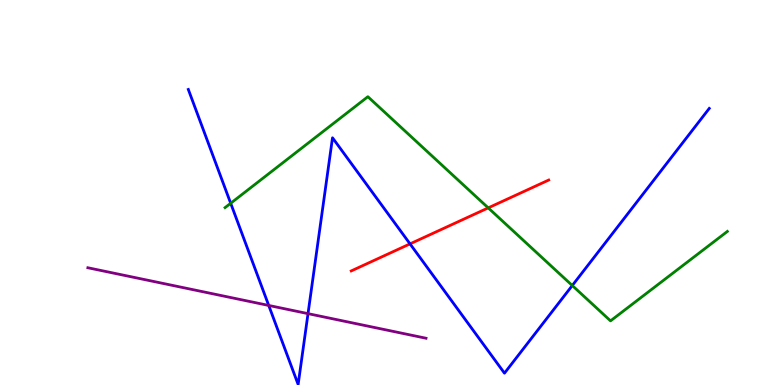[{'lines': ['blue', 'red'], 'intersections': [{'x': 5.29, 'y': 3.67}]}, {'lines': ['green', 'red'], 'intersections': [{'x': 6.3, 'y': 4.6}]}, {'lines': ['purple', 'red'], 'intersections': []}, {'lines': ['blue', 'green'], 'intersections': [{'x': 2.98, 'y': 4.72}, {'x': 7.38, 'y': 2.58}]}, {'lines': ['blue', 'purple'], 'intersections': [{'x': 3.47, 'y': 2.07}, {'x': 3.97, 'y': 1.85}]}, {'lines': ['green', 'purple'], 'intersections': []}]